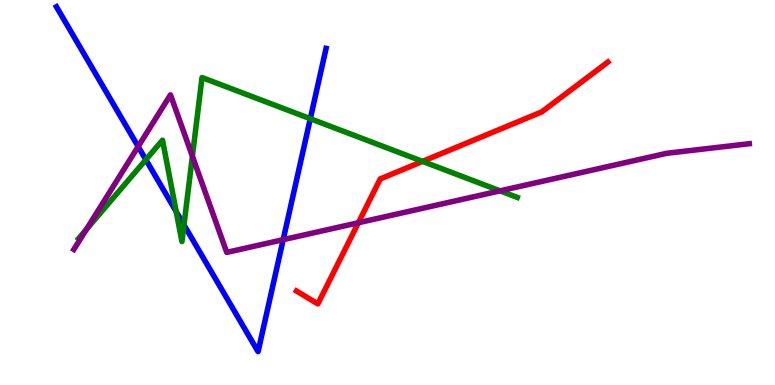[{'lines': ['blue', 'red'], 'intersections': []}, {'lines': ['green', 'red'], 'intersections': [{'x': 5.45, 'y': 5.81}]}, {'lines': ['purple', 'red'], 'intersections': [{'x': 4.62, 'y': 4.21}]}, {'lines': ['blue', 'green'], 'intersections': [{'x': 1.88, 'y': 5.85}, {'x': 2.27, 'y': 4.5}, {'x': 2.37, 'y': 4.16}, {'x': 4.0, 'y': 6.92}]}, {'lines': ['blue', 'purple'], 'intersections': [{'x': 1.78, 'y': 6.19}, {'x': 3.65, 'y': 3.77}]}, {'lines': ['green', 'purple'], 'intersections': [{'x': 1.11, 'y': 4.04}, {'x': 2.48, 'y': 5.94}, {'x': 6.45, 'y': 5.04}]}]